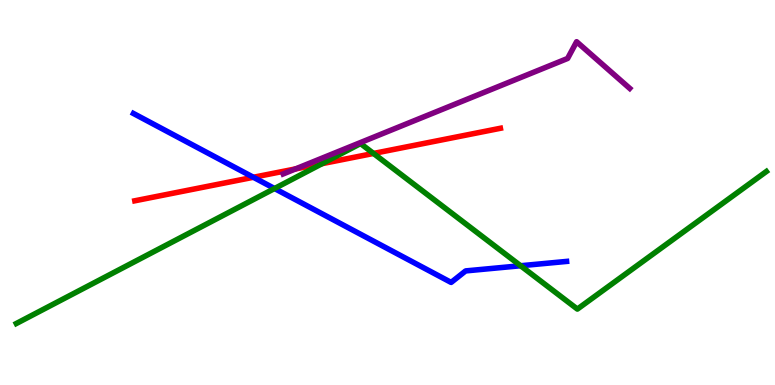[{'lines': ['blue', 'red'], 'intersections': [{'x': 3.27, 'y': 5.4}]}, {'lines': ['green', 'red'], 'intersections': [{'x': 4.16, 'y': 5.75}, {'x': 4.82, 'y': 6.01}]}, {'lines': ['purple', 'red'], 'intersections': [{'x': 3.81, 'y': 5.61}]}, {'lines': ['blue', 'green'], 'intersections': [{'x': 3.54, 'y': 5.1}, {'x': 6.72, 'y': 3.1}]}, {'lines': ['blue', 'purple'], 'intersections': []}, {'lines': ['green', 'purple'], 'intersections': []}]